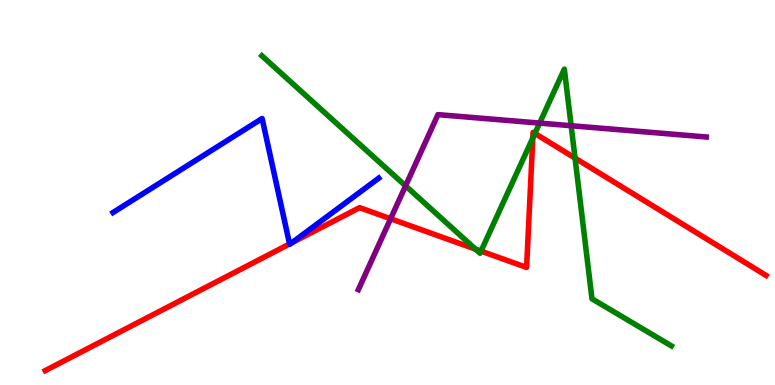[{'lines': ['blue', 'red'], 'intersections': [{'x': 3.74, 'y': 3.66}, {'x': 3.77, 'y': 3.69}]}, {'lines': ['green', 'red'], 'intersections': [{'x': 6.14, 'y': 3.53}, {'x': 6.21, 'y': 3.48}, {'x': 6.88, 'y': 6.42}, {'x': 6.9, 'y': 6.53}, {'x': 7.42, 'y': 5.89}]}, {'lines': ['purple', 'red'], 'intersections': [{'x': 5.04, 'y': 4.32}]}, {'lines': ['blue', 'green'], 'intersections': []}, {'lines': ['blue', 'purple'], 'intersections': []}, {'lines': ['green', 'purple'], 'intersections': [{'x': 5.23, 'y': 5.17}, {'x': 6.96, 'y': 6.8}, {'x': 7.37, 'y': 6.73}]}]